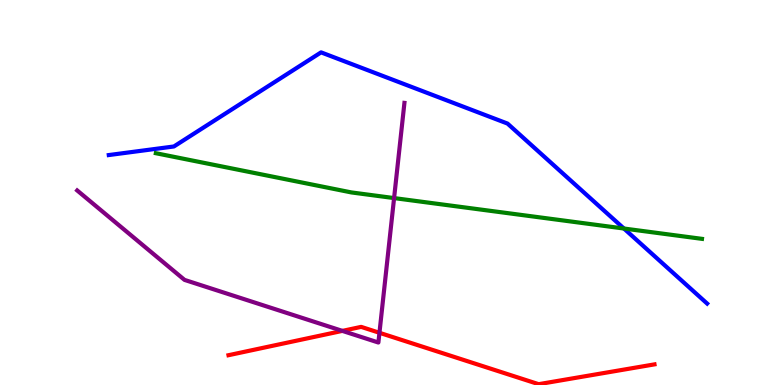[{'lines': ['blue', 'red'], 'intersections': []}, {'lines': ['green', 'red'], 'intersections': []}, {'lines': ['purple', 'red'], 'intersections': [{'x': 4.42, 'y': 1.41}, {'x': 4.9, 'y': 1.36}]}, {'lines': ['blue', 'green'], 'intersections': [{'x': 8.05, 'y': 4.06}]}, {'lines': ['blue', 'purple'], 'intersections': []}, {'lines': ['green', 'purple'], 'intersections': [{'x': 5.08, 'y': 4.85}]}]